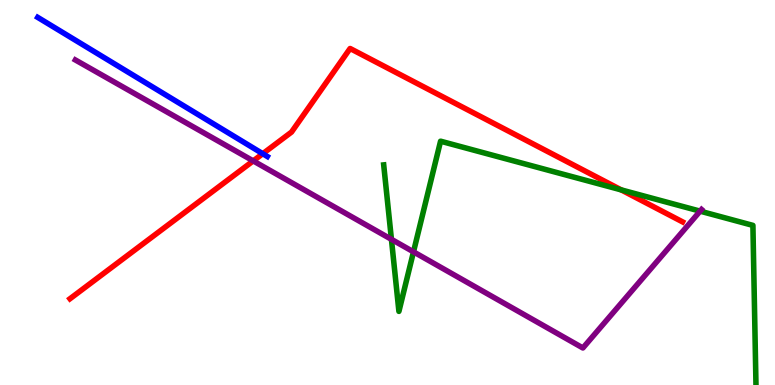[{'lines': ['blue', 'red'], 'intersections': [{'x': 3.39, 'y': 6.01}]}, {'lines': ['green', 'red'], 'intersections': [{'x': 8.02, 'y': 5.07}]}, {'lines': ['purple', 'red'], 'intersections': [{'x': 3.27, 'y': 5.82}]}, {'lines': ['blue', 'green'], 'intersections': []}, {'lines': ['blue', 'purple'], 'intersections': []}, {'lines': ['green', 'purple'], 'intersections': [{'x': 5.05, 'y': 3.78}, {'x': 5.34, 'y': 3.46}, {'x': 9.03, 'y': 4.52}]}]